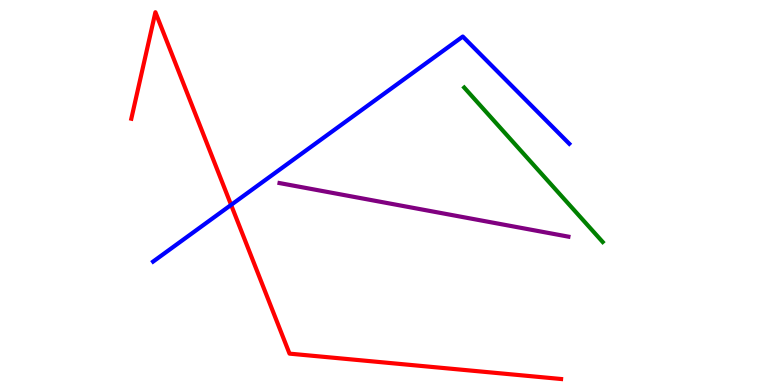[{'lines': ['blue', 'red'], 'intersections': [{'x': 2.98, 'y': 4.68}]}, {'lines': ['green', 'red'], 'intersections': []}, {'lines': ['purple', 'red'], 'intersections': []}, {'lines': ['blue', 'green'], 'intersections': []}, {'lines': ['blue', 'purple'], 'intersections': []}, {'lines': ['green', 'purple'], 'intersections': []}]